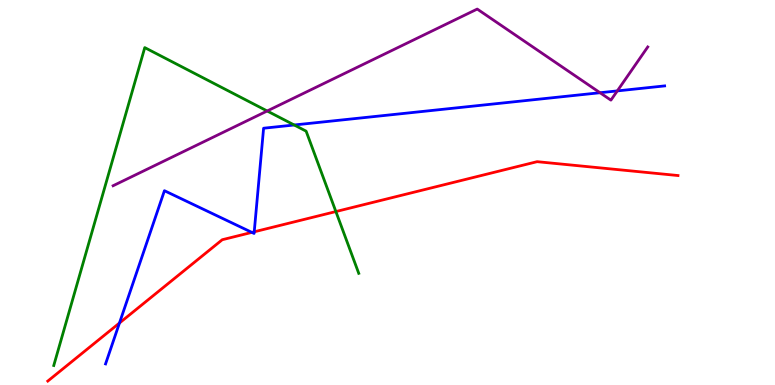[{'lines': ['blue', 'red'], 'intersections': [{'x': 1.54, 'y': 1.61}, {'x': 3.25, 'y': 3.96}, {'x': 3.28, 'y': 3.98}]}, {'lines': ['green', 'red'], 'intersections': [{'x': 4.33, 'y': 4.5}]}, {'lines': ['purple', 'red'], 'intersections': []}, {'lines': ['blue', 'green'], 'intersections': [{'x': 3.8, 'y': 6.75}]}, {'lines': ['blue', 'purple'], 'intersections': [{'x': 7.74, 'y': 7.59}, {'x': 7.97, 'y': 7.64}]}, {'lines': ['green', 'purple'], 'intersections': [{'x': 3.45, 'y': 7.12}]}]